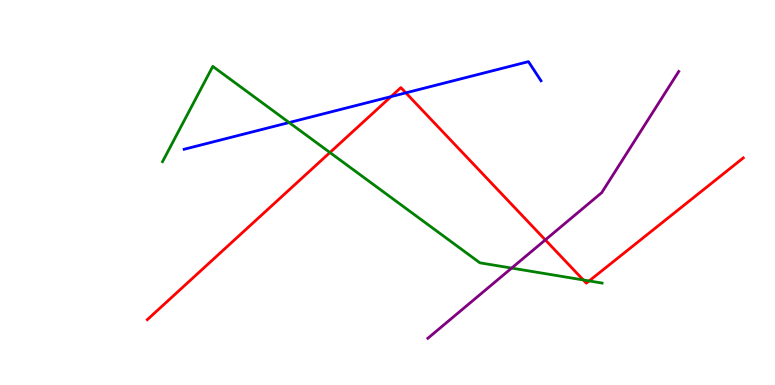[{'lines': ['blue', 'red'], 'intersections': [{'x': 5.05, 'y': 7.49}, {'x': 5.24, 'y': 7.59}]}, {'lines': ['green', 'red'], 'intersections': [{'x': 4.26, 'y': 6.04}, {'x': 7.53, 'y': 2.73}, {'x': 7.6, 'y': 2.7}]}, {'lines': ['purple', 'red'], 'intersections': [{'x': 7.04, 'y': 3.77}]}, {'lines': ['blue', 'green'], 'intersections': [{'x': 3.73, 'y': 6.82}]}, {'lines': ['blue', 'purple'], 'intersections': []}, {'lines': ['green', 'purple'], 'intersections': [{'x': 6.6, 'y': 3.04}]}]